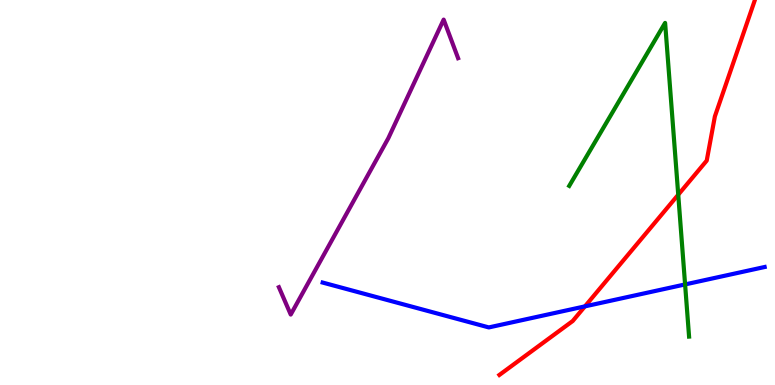[{'lines': ['blue', 'red'], 'intersections': [{'x': 7.55, 'y': 2.04}]}, {'lines': ['green', 'red'], 'intersections': [{'x': 8.75, 'y': 4.94}]}, {'lines': ['purple', 'red'], 'intersections': []}, {'lines': ['blue', 'green'], 'intersections': [{'x': 8.84, 'y': 2.61}]}, {'lines': ['blue', 'purple'], 'intersections': []}, {'lines': ['green', 'purple'], 'intersections': []}]